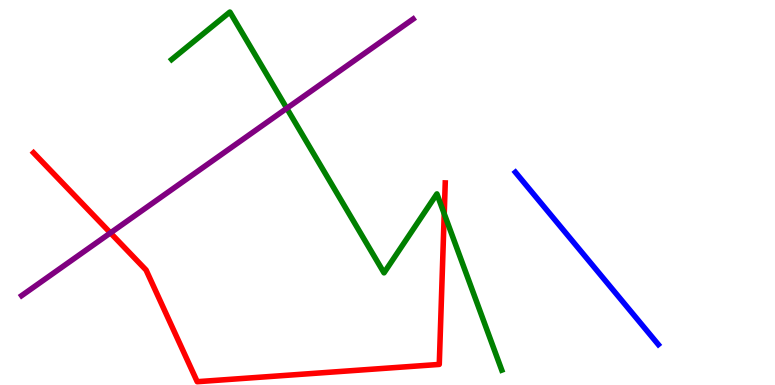[{'lines': ['blue', 'red'], 'intersections': []}, {'lines': ['green', 'red'], 'intersections': [{'x': 5.73, 'y': 4.45}]}, {'lines': ['purple', 'red'], 'intersections': [{'x': 1.43, 'y': 3.95}]}, {'lines': ['blue', 'green'], 'intersections': []}, {'lines': ['blue', 'purple'], 'intersections': []}, {'lines': ['green', 'purple'], 'intersections': [{'x': 3.7, 'y': 7.19}]}]